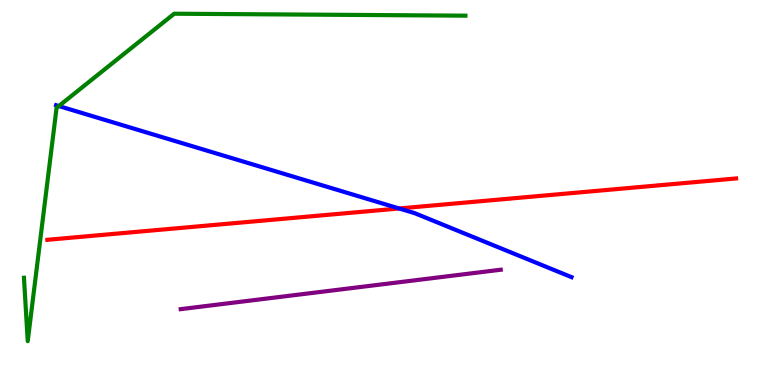[{'lines': ['blue', 'red'], 'intersections': [{'x': 5.15, 'y': 4.59}]}, {'lines': ['green', 'red'], 'intersections': []}, {'lines': ['purple', 'red'], 'intersections': []}, {'lines': ['blue', 'green'], 'intersections': [{'x': 0.759, 'y': 7.25}]}, {'lines': ['blue', 'purple'], 'intersections': []}, {'lines': ['green', 'purple'], 'intersections': []}]